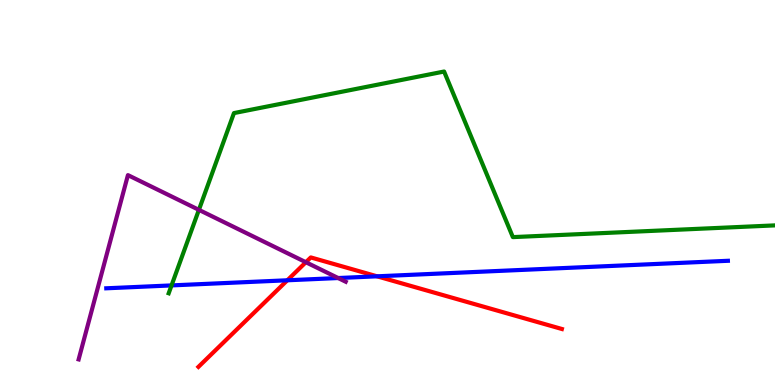[{'lines': ['blue', 'red'], 'intersections': [{'x': 3.71, 'y': 2.72}, {'x': 4.87, 'y': 2.82}]}, {'lines': ['green', 'red'], 'intersections': []}, {'lines': ['purple', 'red'], 'intersections': [{'x': 3.95, 'y': 3.19}]}, {'lines': ['blue', 'green'], 'intersections': [{'x': 2.21, 'y': 2.59}]}, {'lines': ['blue', 'purple'], 'intersections': [{'x': 4.36, 'y': 2.78}]}, {'lines': ['green', 'purple'], 'intersections': [{'x': 2.57, 'y': 4.55}]}]